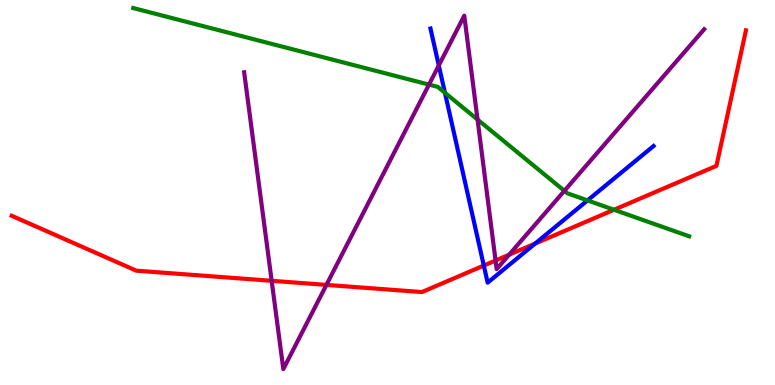[{'lines': ['blue', 'red'], 'intersections': [{'x': 6.24, 'y': 3.1}, {'x': 6.9, 'y': 3.67}]}, {'lines': ['green', 'red'], 'intersections': [{'x': 7.92, 'y': 4.55}]}, {'lines': ['purple', 'red'], 'intersections': [{'x': 3.51, 'y': 2.71}, {'x': 4.21, 'y': 2.6}, {'x': 6.39, 'y': 3.23}, {'x': 6.57, 'y': 3.38}]}, {'lines': ['blue', 'green'], 'intersections': [{'x': 5.74, 'y': 7.59}, {'x': 7.58, 'y': 4.79}]}, {'lines': ['blue', 'purple'], 'intersections': [{'x': 5.66, 'y': 8.3}]}, {'lines': ['green', 'purple'], 'intersections': [{'x': 5.54, 'y': 7.8}, {'x': 6.16, 'y': 6.89}, {'x': 7.28, 'y': 5.04}]}]